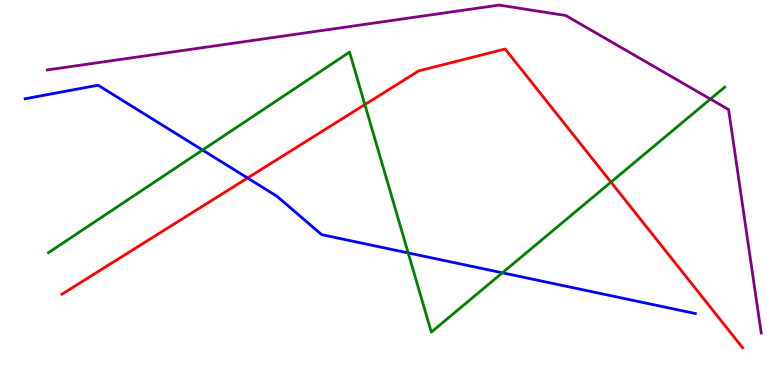[{'lines': ['blue', 'red'], 'intersections': [{'x': 3.19, 'y': 5.38}]}, {'lines': ['green', 'red'], 'intersections': [{'x': 4.71, 'y': 7.28}, {'x': 7.88, 'y': 5.27}]}, {'lines': ['purple', 'red'], 'intersections': []}, {'lines': ['blue', 'green'], 'intersections': [{'x': 2.61, 'y': 6.1}, {'x': 5.27, 'y': 3.43}, {'x': 6.48, 'y': 2.91}]}, {'lines': ['blue', 'purple'], 'intersections': []}, {'lines': ['green', 'purple'], 'intersections': [{'x': 9.17, 'y': 7.43}]}]